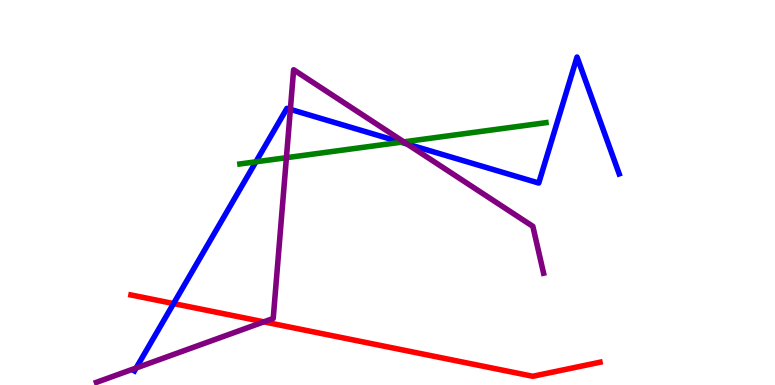[{'lines': ['blue', 'red'], 'intersections': [{'x': 2.24, 'y': 2.11}]}, {'lines': ['green', 'red'], 'intersections': []}, {'lines': ['purple', 'red'], 'intersections': [{'x': 3.4, 'y': 1.64}]}, {'lines': ['blue', 'green'], 'intersections': [{'x': 3.3, 'y': 5.8}, {'x': 5.18, 'y': 6.31}]}, {'lines': ['blue', 'purple'], 'intersections': [{'x': 1.76, 'y': 0.442}, {'x': 3.75, 'y': 7.16}, {'x': 5.25, 'y': 6.26}]}, {'lines': ['green', 'purple'], 'intersections': [{'x': 3.7, 'y': 5.9}, {'x': 5.21, 'y': 6.32}]}]